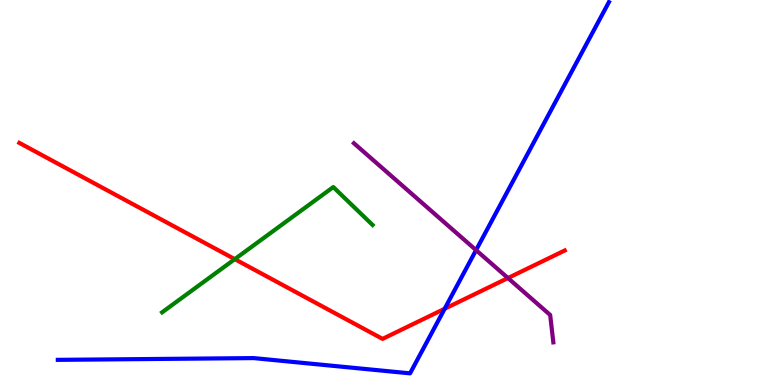[{'lines': ['blue', 'red'], 'intersections': [{'x': 5.74, 'y': 1.98}]}, {'lines': ['green', 'red'], 'intersections': [{'x': 3.03, 'y': 3.27}]}, {'lines': ['purple', 'red'], 'intersections': [{'x': 6.55, 'y': 2.78}]}, {'lines': ['blue', 'green'], 'intersections': []}, {'lines': ['blue', 'purple'], 'intersections': [{'x': 6.14, 'y': 3.5}]}, {'lines': ['green', 'purple'], 'intersections': []}]